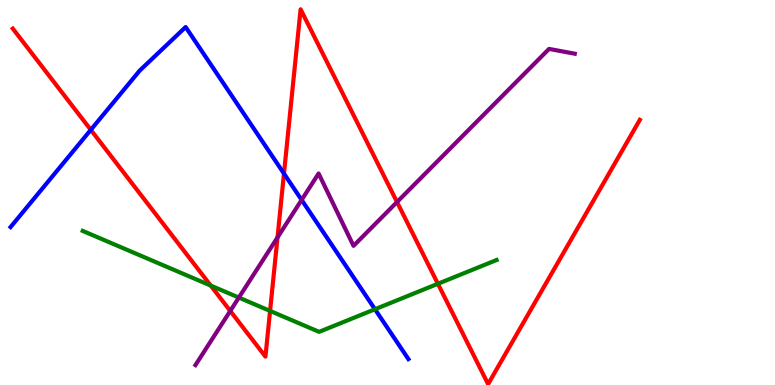[{'lines': ['blue', 'red'], 'intersections': [{'x': 1.17, 'y': 6.63}, {'x': 3.66, 'y': 5.49}]}, {'lines': ['green', 'red'], 'intersections': [{'x': 2.72, 'y': 2.58}, {'x': 3.48, 'y': 1.92}, {'x': 5.65, 'y': 2.63}]}, {'lines': ['purple', 'red'], 'intersections': [{'x': 2.97, 'y': 1.92}, {'x': 3.58, 'y': 3.83}, {'x': 5.12, 'y': 4.75}]}, {'lines': ['blue', 'green'], 'intersections': [{'x': 4.84, 'y': 1.97}]}, {'lines': ['blue', 'purple'], 'intersections': [{'x': 3.89, 'y': 4.81}]}, {'lines': ['green', 'purple'], 'intersections': [{'x': 3.08, 'y': 2.27}]}]